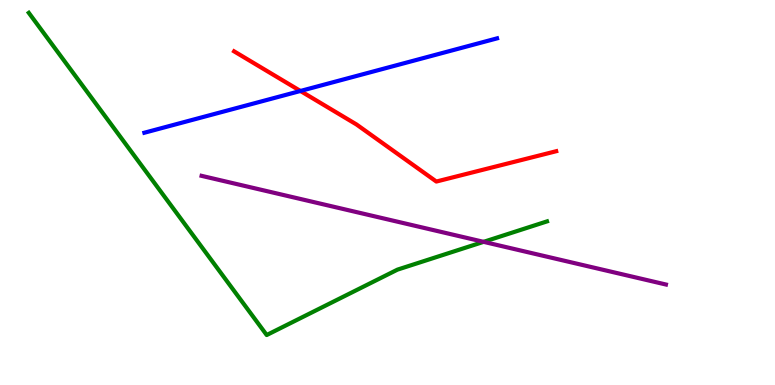[{'lines': ['blue', 'red'], 'intersections': [{'x': 3.88, 'y': 7.64}]}, {'lines': ['green', 'red'], 'intersections': []}, {'lines': ['purple', 'red'], 'intersections': []}, {'lines': ['blue', 'green'], 'intersections': []}, {'lines': ['blue', 'purple'], 'intersections': []}, {'lines': ['green', 'purple'], 'intersections': [{'x': 6.24, 'y': 3.72}]}]